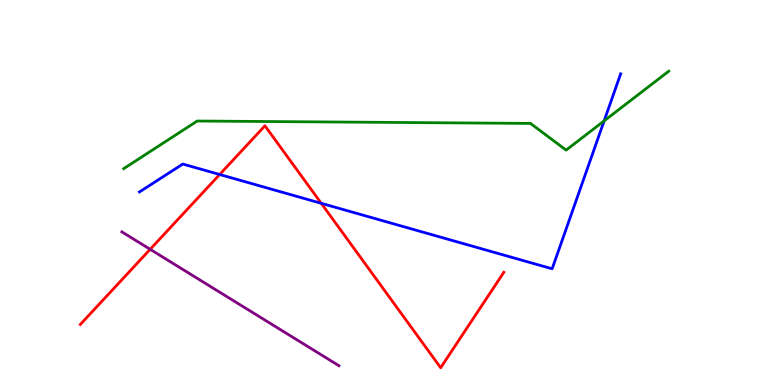[{'lines': ['blue', 'red'], 'intersections': [{'x': 2.83, 'y': 5.47}, {'x': 4.15, 'y': 4.72}]}, {'lines': ['green', 'red'], 'intersections': []}, {'lines': ['purple', 'red'], 'intersections': [{'x': 1.94, 'y': 3.52}]}, {'lines': ['blue', 'green'], 'intersections': [{'x': 7.8, 'y': 6.86}]}, {'lines': ['blue', 'purple'], 'intersections': []}, {'lines': ['green', 'purple'], 'intersections': []}]